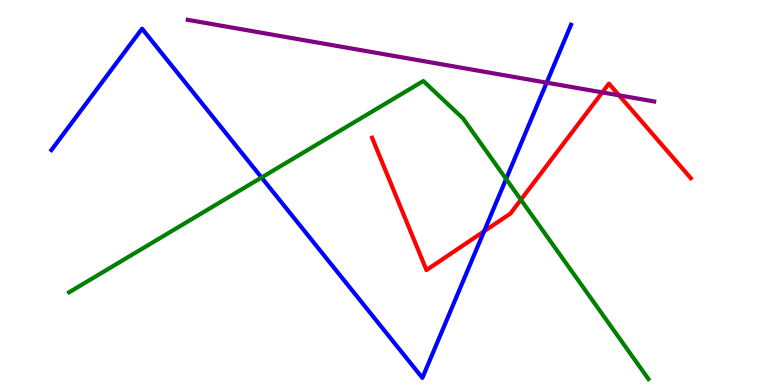[{'lines': ['blue', 'red'], 'intersections': [{'x': 6.25, 'y': 3.99}]}, {'lines': ['green', 'red'], 'intersections': [{'x': 6.72, 'y': 4.81}]}, {'lines': ['purple', 'red'], 'intersections': [{'x': 7.77, 'y': 7.6}, {'x': 7.99, 'y': 7.52}]}, {'lines': ['blue', 'green'], 'intersections': [{'x': 3.37, 'y': 5.39}, {'x': 6.53, 'y': 5.35}]}, {'lines': ['blue', 'purple'], 'intersections': [{'x': 7.05, 'y': 7.85}]}, {'lines': ['green', 'purple'], 'intersections': []}]